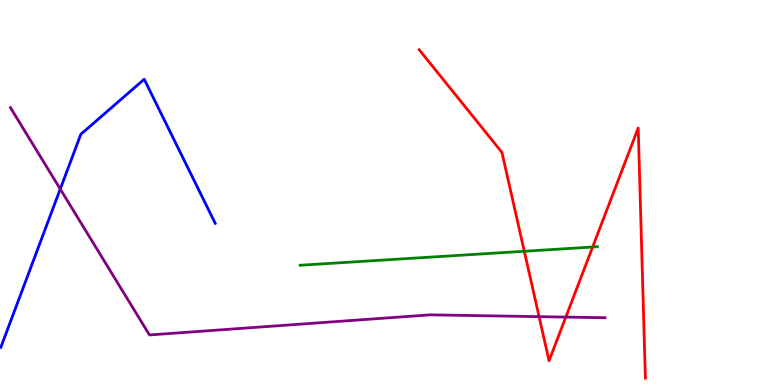[{'lines': ['blue', 'red'], 'intersections': []}, {'lines': ['green', 'red'], 'intersections': [{'x': 6.77, 'y': 3.47}, {'x': 7.65, 'y': 3.58}]}, {'lines': ['purple', 'red'], 'intersections': [{'x': 6.96, 'y': 1.78}, {'x': 7.3, 'y': 1.76}]}, {'lines': ['blue', 'green'], 'intersections': []}, {'lines': ['blue', 'purple'], 'intersections': [{'x': 0.778, 'y': 5.09}]}, {'lines': ['green', 'purple'], 'intersections': []}]